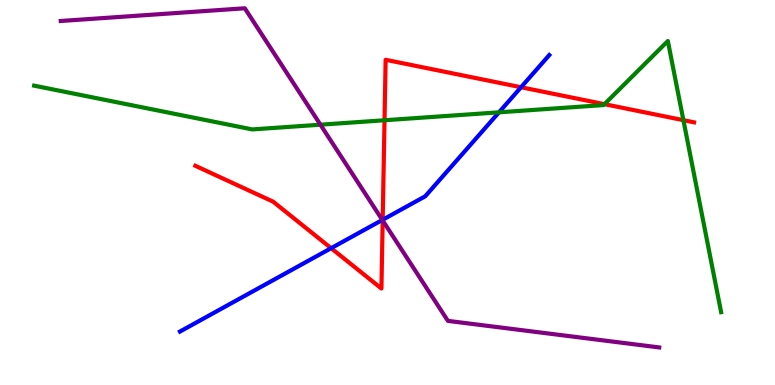[{'lines': ['blue', 'red'], 'intersections': [{'x': 4.27, 'y': 3.55}, {'x': 4.94, 'y': 4.29}, {'x': 6.72, 'y': 7.73}]}, {'lines': ['green', 'red'], 'intersections': [{'x': 4.96, 'y': 6.88}, {'x': 7.8, 'y': 7.29}, {'x': 8.82, 'y': 6.88}]}, {'lines': ['purple', 'red'], 'intersections': [{'x': 4.94, 'y': 4.27}]}, {'lines': ['blue', 'green'], 'intersections': [{'x': 6.44, 'y': 7.08}]}, {'lines': ['blue', 'purple'], 'intersections': [{'x': 4.93, 'y': 4.29}]}, {'lines': ['green', 'purple'], 'intersections': [{'x': 4.13, 'y': 6.76}]}]